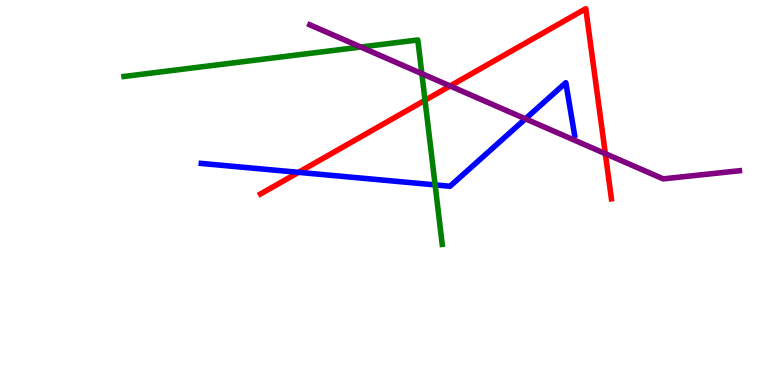[{'lines': ['blue', 'red'], 'intersections': [{'x': 3.85, 'y': 5.52}]}, {'lines': ['green', 'red'], 'intersections': [{'x': 5.48, 'y': 7.4}]}, {'lines': ['purple', 'red'], 'intersections': [{'x': 5.81, 'y': 7.77}, {'x': 7.81, 'y': 6.01}]}, {'lines': ['blue', 'green'], 'intersections': [{'x': 5.61, 'y': 5.2}]}, {'lines': ['blue', 'purple'], 'intersections': [{'x': 6.78, 'y': 6.91}]}, {'lines': ['green', 'purple'], 'intersections': [{'x': 4.66, 'y': 8.78}, {'x': 5.44, 'y': 8.09}]}]